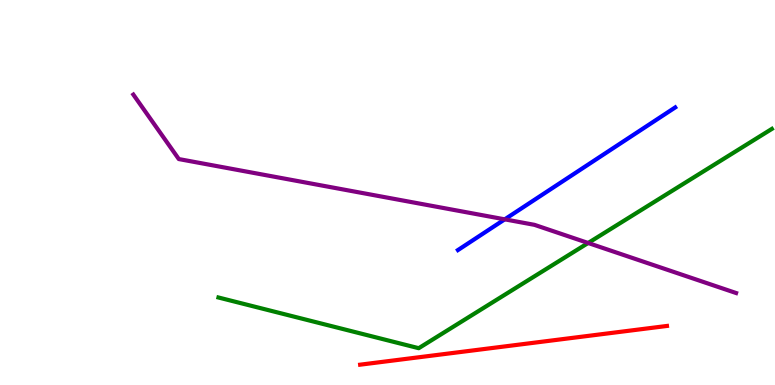[{'lines': ['blue', 'red'], 'intersections': []}, {'lines': ['green', 'red'], 'intersections': []}, {'lines': ['purple', 'red'], 'intersections': []}, {'lines': ['blue', 'green'], 'intersections': []}, {'lines': ['blue', 'purple'], 'intersections': [{'x': 6.51, 'y': 4.3}]}, {'lines': ['green', 'purple'], 'intersections': [{'x': 7.59, 'y': 3.69}]}]